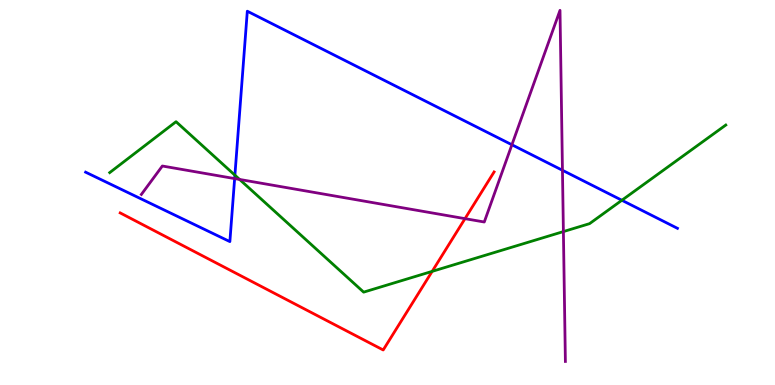[{'lines': ['blue', 'red'], 'intersections': []}, {'lines': ['green', 'red'], 'intersections': [{'x': 5.58, 'y': 2.95}]}, {'lines': ['purple', 'red'], 'intersections': [{'x': 6.0, 'y': 4.32}]}, {'lines': ['blue', 'green'], 'intersections': [{'x': 3.03, 'y': 5.45}, {'x': 8.02, 'y': 4.8}]}, {'lines': ['blue', 'purple'], 'intersections': [{'x': 3.03, 'y': 5.36}, {'x': 6.61, 'y': 6.24}, {'x': 7.26, 'y': 5.58}]}, {'lines': ['green', 'purple'], 'intersections': [{'x': 3.09, 'y': 5.34}, {'x': 7.27, 'y': 3.98}]}]